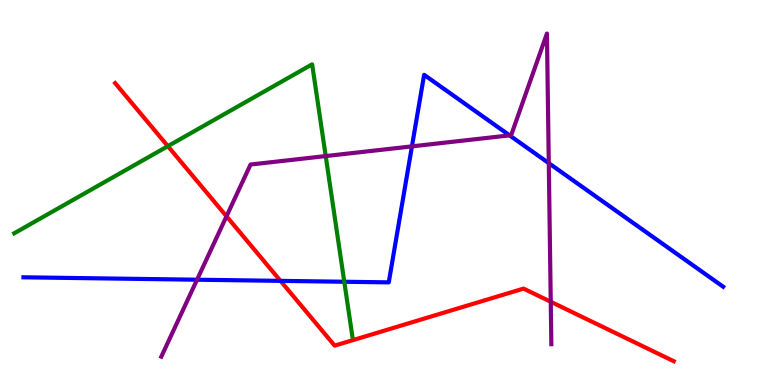[{'lines': ['blue', 'red'], 'intersections': [{'x': 3.62, 'y': 2.7}]}, {'lines': ['green', 'red'], 'intersections': [{'x': 2.17, 'y': 6.2}]}, {'lines': ['purple', 'red'], 'intersections': [{'x': 2.92, 'y': 4.38}, {'x': 7.11, 'y': 2.16}]}, {'lines': ['blue', 'green'], 'intersections': [{'x': 4.44, 'y': 2.68}]}, {'lines': ['blue', 'purple'], 'intersections': [{'x': 2.54, 'y': 2.73}, {'x': 5.32, 'y': 6.2}, {'x': 6.58, 'y': 6.48}, {'x': 7.08, 'y': 5.76}]}, {'lines': ['green', 'purple'], 'intersections': [{'x': 4.2, 'y': 5.95}]}]